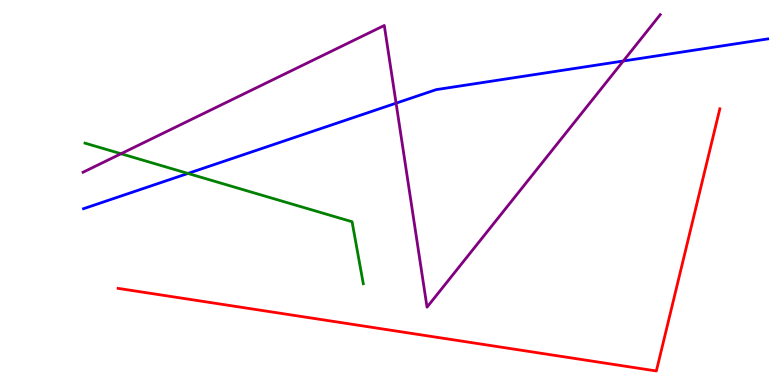[{'lines': ['blue', 'red'], 'intersections': []}, {'lines': ['green', 'red'], 'intersections': []}, {'lines': ['purple', 'red'], 'intersections': []}, {'lines': ['blue', 'green'], 'intersections': [{'x': 2.43, 'y': 5.5}]}, {'lines': ['blue', 'purple'], 'intersections': [{'x': 5.11, 'y': 7.32}, {'x': 8.04, 'y': 8.42}]}, {'lines': ['green', 'purple'], 'intersections': [{'x': 1.56, 'y': 6.01}]}]